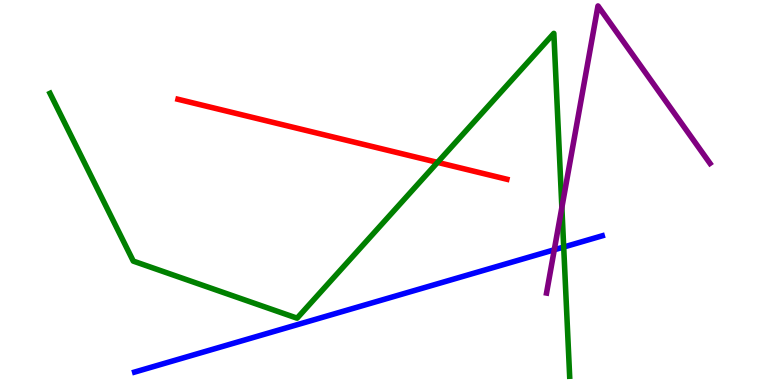[{'lines': ['blue', 'red'], 'intersections': []}, {'lines': ['green', 'red'], 'intersections': [{'x': 5.65, 'y': 5.78}]}, {'lines': ['purple', 'red'], 'intersections': []}, {'lines': ['blue', 'green'], 'intersections': [{'x': 7.27, 'y': 3.58}]}, {'lines': ['blue', 'purple'], 'intersections': [{'x': 7.15, 'y': 3.51}]}, {'lines': ['green', 'purple'], 'intersections': [{'x': 7.25, 'y': 4.61}]}]